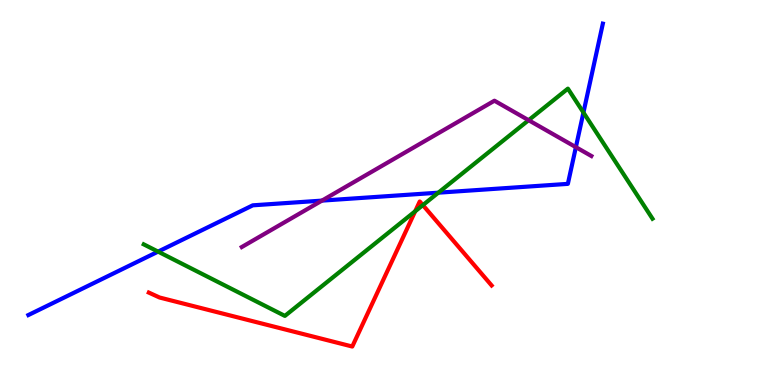[{'lines': ['blue', 'red'], 'intersections': []}, {'lines': ['green', 'red'], 'intersections': [{'x': 5.36, 'y': 4.51}, {'x': 5.46, 'y': 4.67}]}, {'lines': ['purple', 'red'], 'intersections': []}, {'lines': ['blue', 'green'], 'intersections': [{'x': 2.04, 'y': 3.46}, {'x': 5.66, 'y': 5.0}, {'x': 7.53, 'y': 7.08}]}, {'lines': ['blue', 'purple'], 'intersections': [{'x': 4.15, 'y': 4.79}, {'x': 7.43, 'y': 6.18}]}, {'lines': ['green', 'purple'], 'intersections': [{'x': 6.82, 'y': 6.88}]}]